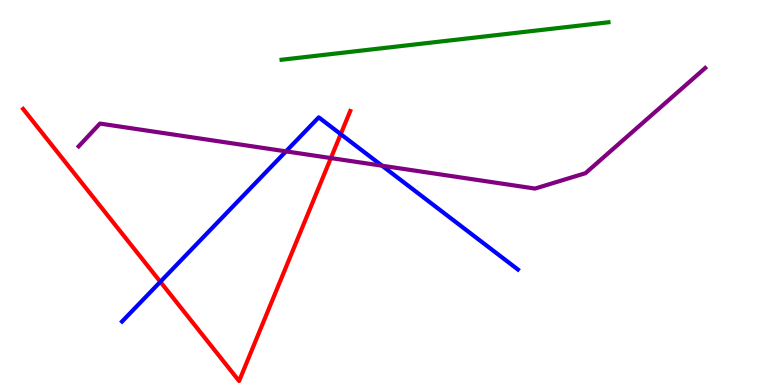[{'lines': ['blue', 'red'], 'intersections': [{'x': 2.07, 'y': 2.68}, {'x': 4.4, 'y': 6.52}]}, {'lines': ['green', 'red'], 'intersections': []}, {'lines': ['purple', 'red'], 'intersections': [{'x': 4.27, 'y': 5.89}]}, {'lines': ['blue', 'green'], 'intersections': []}, {'lines': ['blue', 'purple'], 'intersections': [{'x': 3.69, 'y': 6.07}, {'x': 4.93, 'y': 5.7}]}, {'lines': ['green', 'purple'], 'intersections': []}]